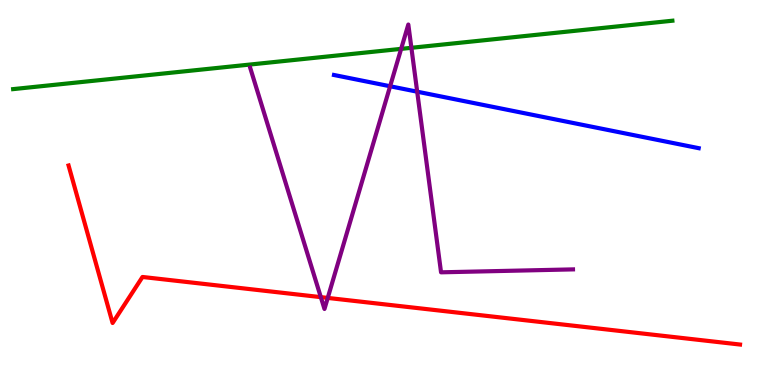[{'lines': ['blue', 'red'], 'intersections': []}, {'lines': ['green', 'red'], 'intersections': []}, {'lines': ['purple', 'red'], 'intersections': [{'x': 4.14, 'y': 2.28}, {'x': 4.23, 'y': 2.26}]}, {'lines': ['blue', 'green'], 'intersections': []}, {'lines': ['blue', 'purple'], 'intersections': [{'x': 5.03, 'y': 7.76}, {'x': 5.38, 'y': 7.62}]}, {'lines': ['green', 'purple'], 'intersections': [{'x': 5.18, 'y': 8.73}, {'x': 5.31, 'y': 8.76}]}]